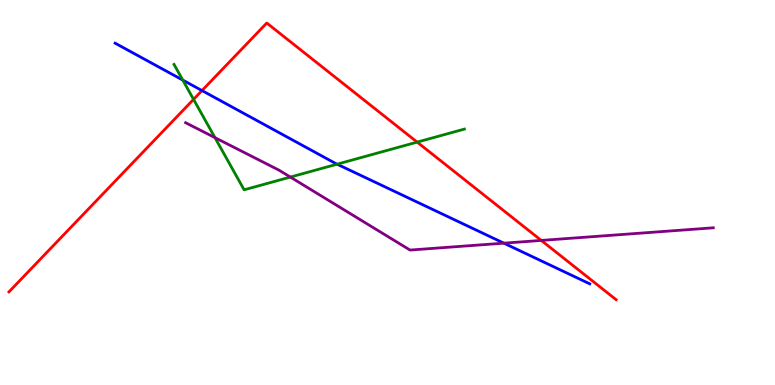[{'lines': ['blue', 'red'], 'intersections': [{'x': 2.61, 'y': 7.65}]}, {'lines': ['green', 'red'], 'intersections': [{'x': 2.5, 'y': 7.42}, {'x': 5.38, 'y': 6.31}]}, {'lines': ['purple', 'red'], 'intersections': [{'x': 6.98, 'y': 3.76}]}, {'lines': ['blue', 'green'], 'intersections': [{'x': 2.36, 'y': 7.92}, {'x': 4.35, 'y': 5.74}]}, {'lines': ['blue', 'purple'], 'intersections': [{'x': 6.5, 'y': 3.68}]}, {'lines': ['green', 'purple'], 'intersections': [{'x': 2.77, 'y': 6.43}, {'x': 3.75, 'y': 5.4}]}]